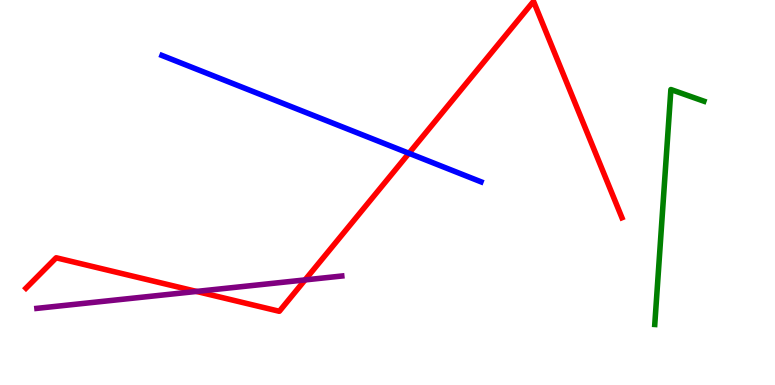[{'lines': ['blue', 'red'], 'intersections': [{'x': 5.28, 'y': 6.02}]}, {'lines': ['green', 'red'], 'intersections': []}, {'lines': ['purple', 'red'], 'intersections': [{'x': 2.54, 'y': 2.43}, {'x': 3.94, 'y': 2.73}]}, {'lines': ['blue', 'green'], 'intersections': []}, {'lines': ['blue', 'purple'], 'intersections': []}, {'lines': ['green', 'purple'], 'intersections': []}]